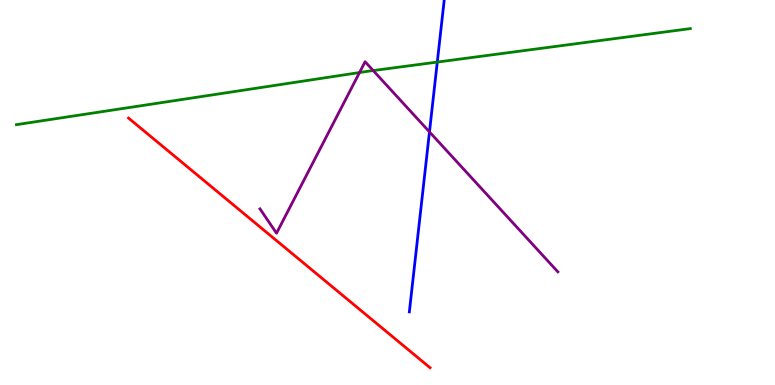[{'lines': ['blue', 'red'], 'intersections': []}, {'lines': ['green', 'red'], 'intersections': []}, {'lines': ['purple', 'red'], 'intersections': []}, {'lines': ['blue', 'green'], 'intersections': [{'x': 5.64, 'y': 8.39}]}, {'lines': ['blue', 'purple'], 'intersections': [{'x': 5.54, 'y': 6.57}]}, {'lines': ['green', 'purple'], 'intersections': [{'x': 4.64, 'y': 8.12}, {'x': 4.82, 'y': 8.17}]}]